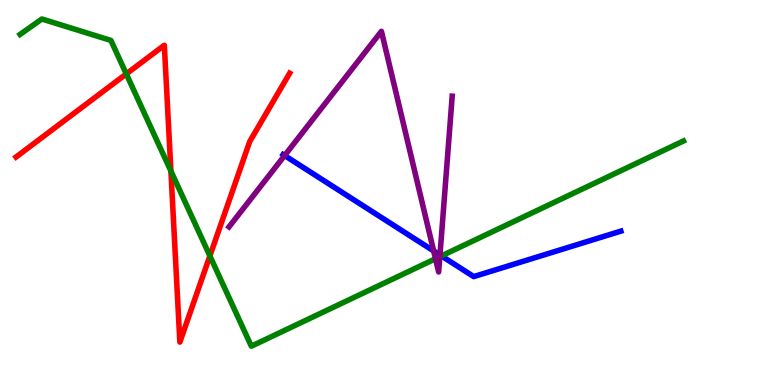[{'lines': ['blue', 'red'], 'intersections': []}, {'lines': ['green', 'red'], 'intersections': [{'x': 1.63, 'y': 8.08}, {'x': 2.21, 'y': 5.56}, {'x': 2.71, 'y': 3.35}]}, {'lines': ['purple', 'red'], 'intersections': []}, {'lines': ['blue', 'green'], 'intersections': [{'x': 5.7, 'y': 3.35}]}, {'lines': ['blue', 'purple'], 'intersections': [{'x': 3.67, 'y': 5.96}, {'x': 5.6, 'y': 3.48}, {'x': 5.68, 'y': 3.38}]}, {'lines': ['green', 'purple'], 'intersections': [{'x': 5.62, 'y': 3.28}, {'x': 5.68, 'y': 3.33}]}]